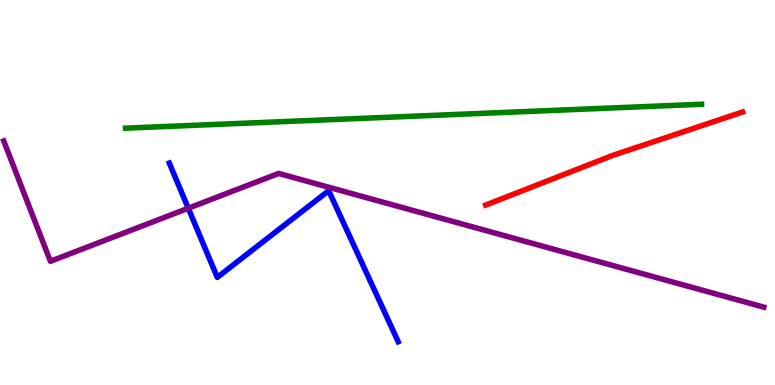[{'lines': ['blue', 'red'], 'intersections': []}, {'lines': ['green', 'red'], 'intersections': []}, {'lines': ['purple', 'red'], 'intersections': []}, {'lines': ['blue', 'green'], 'intersections': []}, {'lines': ['blue', 'purple'], 'intersections': [{'x': 2.43, 'y': 4.59}]}, {'lines': ['green', 'purple'], 'intersections': []}]